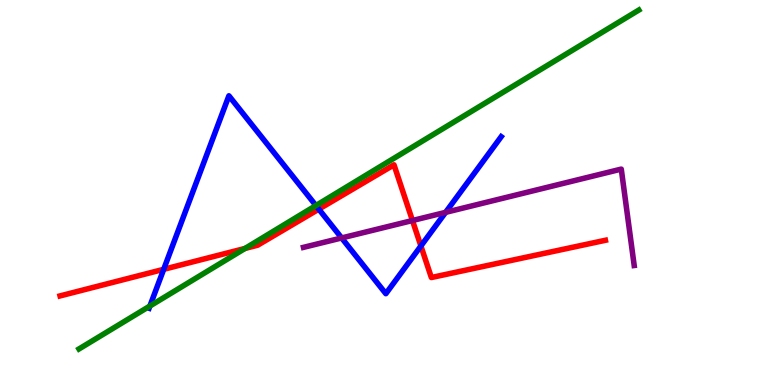[{'lines': ['blue', 'red'], 'intersections': [{'x': 2.11, 'y': 3.0}, {'x': 4.11, 'y': 4.57}, {'x': 5.43, 'y': 3.61}]}, {'lines': ['green', 'red'], 'intersections': [{'x': 3.16, 'y': 3.55}]}, {'lines': ['purple', 'red'], 'intersections': [{'x': 5.32, 'y': 4.27}]}, {'lines': ['blue', 'green'], 'intersections': [{'x': 1.93, 'y': 2.05}, {'x': 4.08, 'y': 4.66}]}, {'lines': ['blue', 'purple'], 'intersections': [{'x': 4.41, 'y': 3.82}, {'x': 5.75, 'y': 4.48}]}, {'lines': ['green', 'purple'], 'intersections': []}]